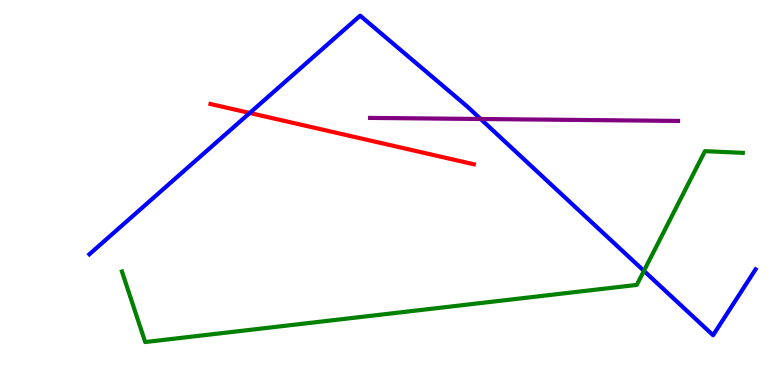[{'lines': ['blue', 'red'], 'intersections': [{'x': 3.22, 'y': 7.07}]}, {'lines': ['green', 'red'], 'intersections': []}, {'lines': ['purple', 'red'], 'intersections': []}, {'lines': ['blue', 'green'], 'intersections': [{'x': 8.31, 'y': 2.96}]}, {'lines': ['blue', 'purple'], 'intersections': [{'x': 6.2, 'y': 6.91}]}, {'lines': ['green', 'purple'], 'intersections': []}]